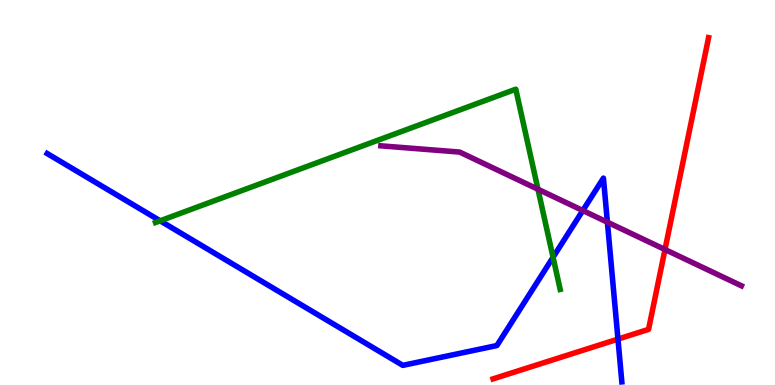[{'lines': ['blue', 'red'], 'intersections': [{'x': 7.97, 'y': 1.19}]}, {'lines': ['green', 'red'], 'intersections': []}, {'lines': ['purple', 'red'], 'intersections': [{'x': 8.58, 'y': 3.52}]}, {'lines': ['blue', 'green'], 'intersections': [{'x': 2.07, 'y': 4.26}, {'x': 7.14, 'y': 3.32}]}, {'lines': ['blue', 'purple'], 'intersections': [{'x': 7.52, 'y': 4.53}, {'x': 7.84, 'y': 4.23}]}, {'lines': ['green', 'purple'], 'intersections': [{'x': 6.94, 'y': 5.08}]}]